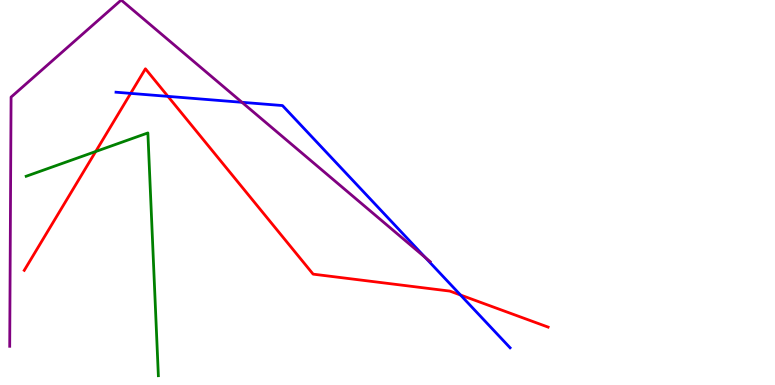[{'lines': ['blue', 'red'], 'intersections': [{'x': 1.69, 'y': 7.57}, {'x': 2.17, 'y': 7.5}, {'x': 5.94, 'y': 2.34}]}, {'lines': ['green', 'red'], 'intersections': [{'x': 1.23, 'y': 6.06}]}, {'lines': ['purple', 'red'], 'intersections': []}, {'lines': ['blue', 'green'], 'intersections': []}, {'lines': ['blue', 'purple'], 'intersections': [{'x': 3.12, 'y': 7.34}, {'x': 5.49, 'y': 3.31}]}, {'lines': ['green', 'purple'], 'intersections': []}]